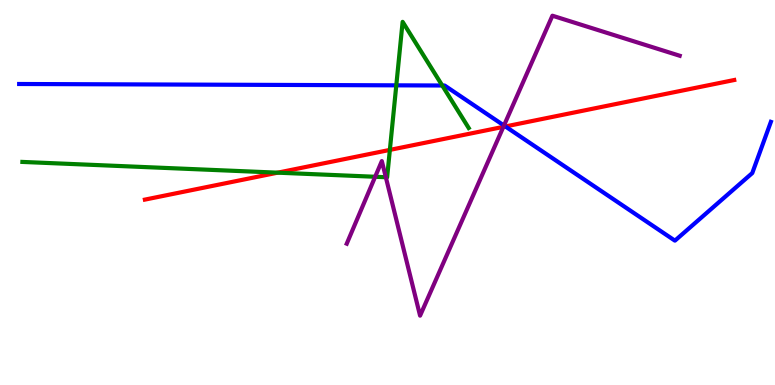[{'lines': ['blue', 'red'], 'intersections': [{'x': 6.52, 'y': 6.72}]}, {'lines': ['green', 'red'], 'intersections': [{'x': 3.58, 'y': 5.52}, {'x': 5.03, 'y': 6.11}]}, {'lines': ['purple', 'red'], 'intersections': [{'x': 6.5, 'y': 6.7}]}, {'lines': ['blue', 'green'], 'intersections': [{'x': 5.11, 'y': 7.78}, {'x': 5.71, 'y': 7.78}]}, {'lines': ['blue', 'purple'], 'intersections': [{'x': 6.5, 'y': 6.74}]}, {'lines': ['green', 'purple'], 'intersections': [{'x': 4.84, 'y': 5.41}, {'x': 4.98, 'y': 5.4}]}]